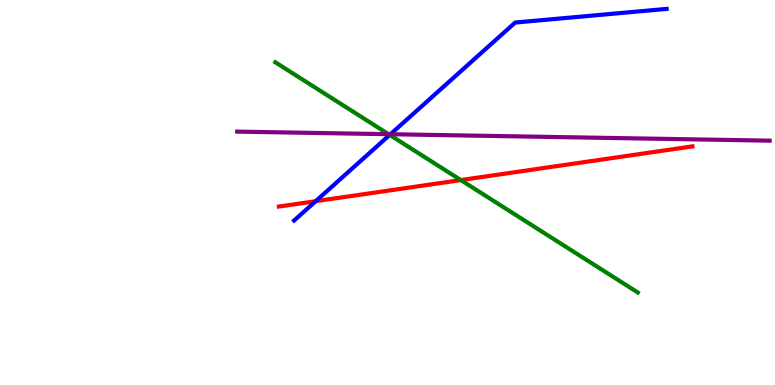[{'lines': ['blue', 'red'], 'intersections': [{'x': 4.07, 'y': 4.77}]}, {'lines': ['green', 'red'], 'intersections': [{'x': 5.95, 'y': 5.32}]}, {'lines': ['purple', 'red'], 'intersections': []}, {'lines': ['blue', 'green'], 'intersections': [{'x': 5.03, 'y': 6.5}]}, {'lines': ['blue', 'purple'], 'intersections': [{'x': 5.04, 'y': 6.51}]}, {'lines': ['green', 'purple'], 'intersections': [{'x': 5.01, 'y': 6.51}]}]